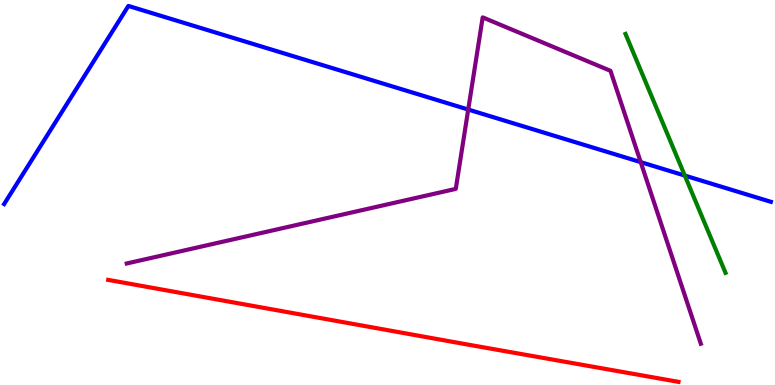[{'lines': ['blue', 'red'], 'intersections': []}, {'lines': ['green', 'red'], 'intersections': []}, {'lines': ['purple', 'red'], 'intersections': []}, {'lines': ['blue', 'green'], 'intersections': [{'x': 8.84, 'y': 5.44}]}, {'lines': ['blue', 'purple'], 'intersections': [{'x': 6.04, 'y': 7.15}, {'x': 8.27, 'y': 5.79}]}, {'lines': ['green', 'purple'], 'intersections': []}]